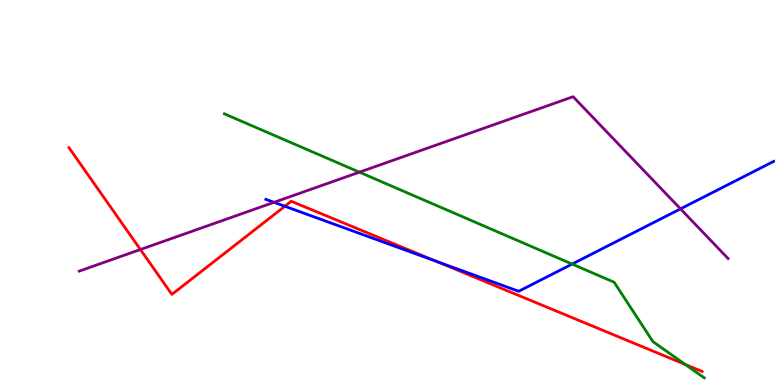[{'lines': ['blue', 'red'], 'intersections': [{'x': 3.68, 'y': 4.64}, {'x': 5.62, 'y': 3.22}]}, {'lines': ['green', 'red'], 'intersections': [{'x': 8.84, 'y': 0.533}]}, {'lines': ['purple', 'red'], 'intersections': [{'x': 1.81, 'y': 3.52}]}, {'lines': ['blue', 'green'], 'intersections': [{'x': 7.38, 'y': 3.14}]}, {'lines': ['blue', 'purple'], 'intersections': [{'x': 3.54, 'y': 4.74}, {'x': 8.78, 'y': 4.58}]}, {'lines': ['green', 'purple'], 'intersections': [{'x': 4.64, 'y': 5.53}]}]